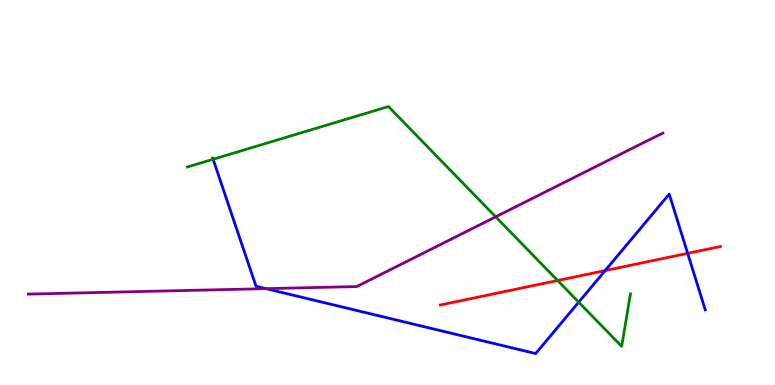[{'lines': ['blue', 'red'], 'intersections': [{'x': 7.81, 'y': 2.97}, {'x': 8.87, 'y': 3.42}]}, {'lines': ['green', 'red'], 'intersections': [{'x': 7.2, 'y': 2.71}]}, {'lines': ['purple', 'red'], 'intersections': []}, {'lines': ['blue', 'green'], 'intersections': [{'x': 2.75, 'y': 5.86}, {'x': 7.47, 'y': 2.15}]}, {'lines': ['blue', 'purple'], 'intersections': [{'x': 3.43, 'y': 2.5}]}, {'lines': ['green', 'purple'], 'intersections': [{'x': 6.4, 'y': 4.37}]}]